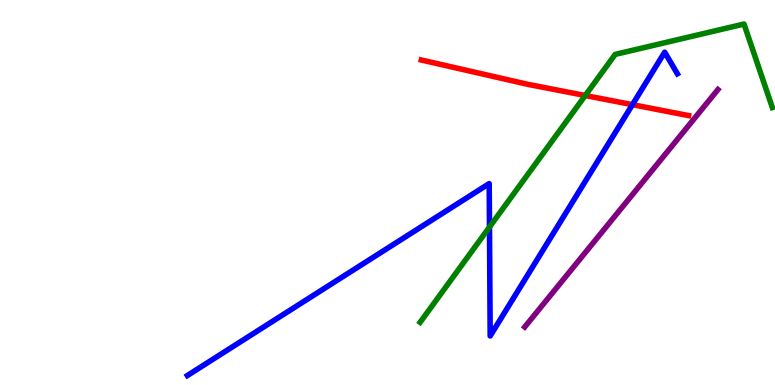[{'lines': ['blue', 'red'], 'intersections': [{'x': 8.16, 'y': 7.28}]}, {'lines': ['green', 'red'], 'intersections': [{'x': 7.55, 'y': 7.52}]}, {'lines': ['purple', 'red'], 'intersections': []}, {'lines': ['blue', 'green'], 'intersections': [{'x': 6.32, 'y': 4.1}]}, {'lines': ['blue', 'purple'], 'intersections': []}, {'lines': ['green', 'purple'], 'intersections': []}]